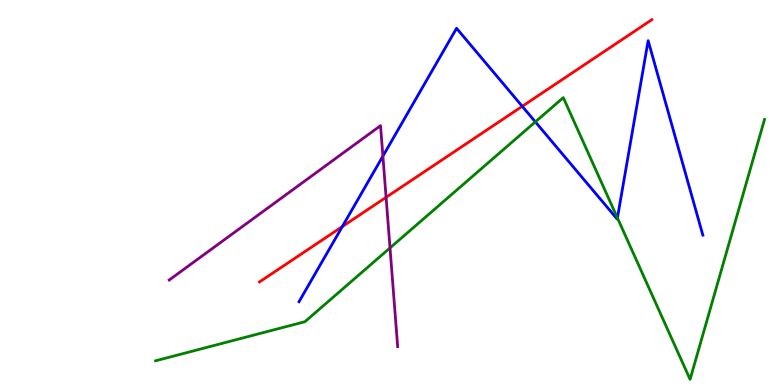[{'lines': ['blue', 'red'], 'intersections': [{'x': 4.42, 'y': 4.11}, {'x': 6.74, 'y': 7.24}]}, {'lines': ['green', 'red'], 'intersections': []}, {'lines': ['purple', 'red'], 'intersections': [{'x': 4.98, 'y': 4.87}]}, {'lines': ['blue', 'green'], 'intersections': [{'x': 6.91, 'y': 6.83}, {'x': 7.97, 'y': 4.34}]}, {'lines': ['blue', 'purple'], 'intersections': [{'x': 4.94, 'y': 5.94}]}, {'lines': ['green', 'purple'], 'intersections': [{'x': 5.03, 'y': 3.56}]}]